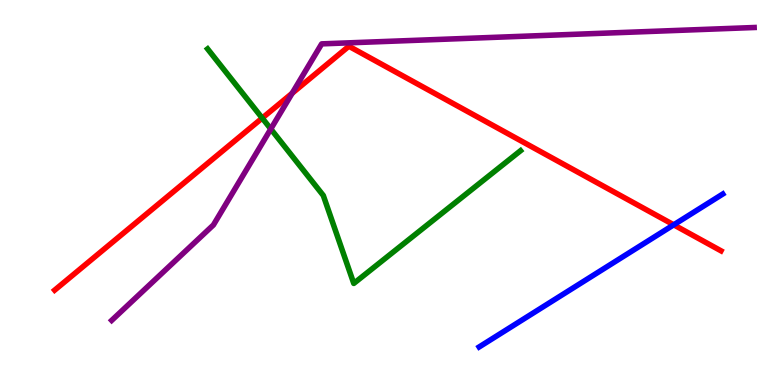[{'lines': ['blue', 'red'], 'intersections': [{'x': 8.69, 'y': 4.16}]}, {'lines': ['green', 'red'], 'intersections': [{'x': 3.38, 'y': 6.93}]}, {'lines': ['purple', 'red'], 'intersections': [{'x': 3.77, 'y': 7.58}]}, {'lines': ['blue', 'green'], 'intersections': []}, {'lines': ['blue', 'purple'], 'intersections': []}, {'lines': ['green', 'purple'], 'intersections': [{'x': 3.49, 'y': 6.65}]}]